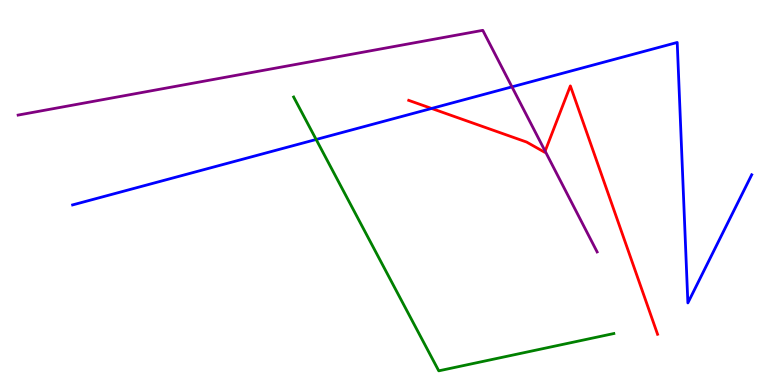[{'lines': ['blue', 'red'], 'intersections': [{'x': 5.57, 'y': 7.18}]}, {'lines': ['green', 'red'], 'intersections': []}, {'lines': ['purple', 'red'], 'intersections': [{'x': 7.03, 'y': 6.07}]}, {'lines': ['blue', 'green'], 'intersections': [{'x': 4.08, 'y': 6.38}]}, {'lines': ['blue', 'purple'], 'intersections': [{'x': 6.61, 'y': 7.74}]}, {'lines': ['green', 'purple'], 'intersections': []}]